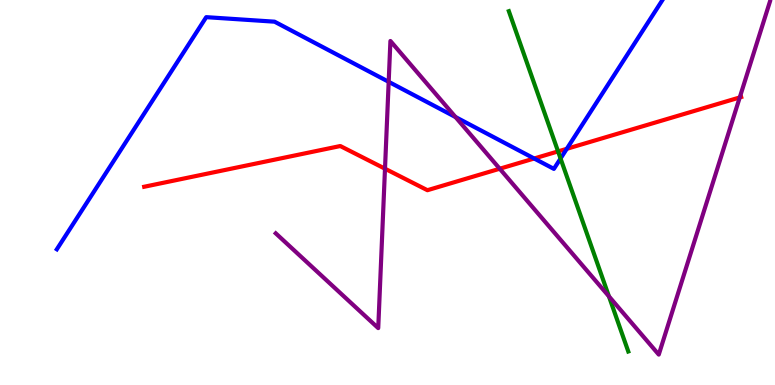[{'lines': ['blue', 'red'], 'intersections': [{'x': 6.89, 'y': 5.88}, {'x': 7.31, 'y': 6.13}]}, {'lines': ['green', 'red'], 'intersections': [{'x': 7.2, 'y': 6.07}]}, {'lines': ['purple', 'red'], 'intersections': [{'x': 4.97, 'y': 5.62}, {'x': 6.45, 'y': 5.62}, {'x': 9.55, 'y': 7.47}]}, {'lines': ['blue', 'green'], 'intersections': [{'x': 7.23, 'y': 5.88}]}, {'lines': ['blue', 'purple'], 'intersections': [{'x': 5.02, 'y': 7.87}, {'x': 5.88, 'y': 6.96}]}, {'lines': ['green', 'purple'], 'intersections': [{'x': 7.86, 'y': 2.3}]}]